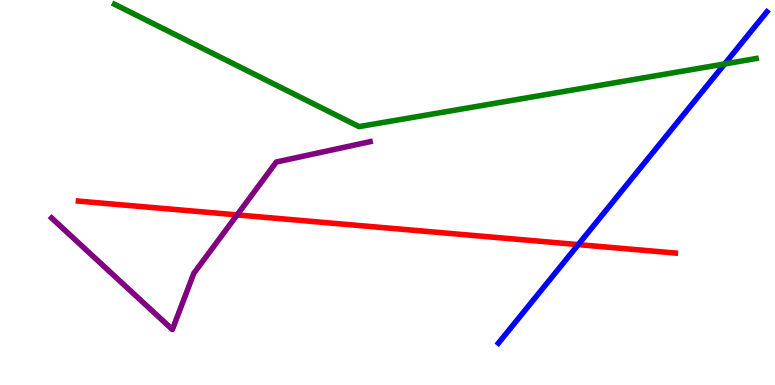[{'lines': ['blue', 'red'], 'intersections': [{'x': 7.46, 'y': 3.65}]}, {'lines': ['green', 'red'], 'intersections': []}, {'lines': ['purple', 'red'], 'intersections': [{'x': 3.06, 'y': 4.42}]}, {'lines': ['blue', 'green'], 'intersections': [{'x': 9.35, 'y': 8.34}]}, {'lines': ['blue', 'purple'], 'intersections': []}, {'lines': ['green', 'purple'], 'intersections': []}]